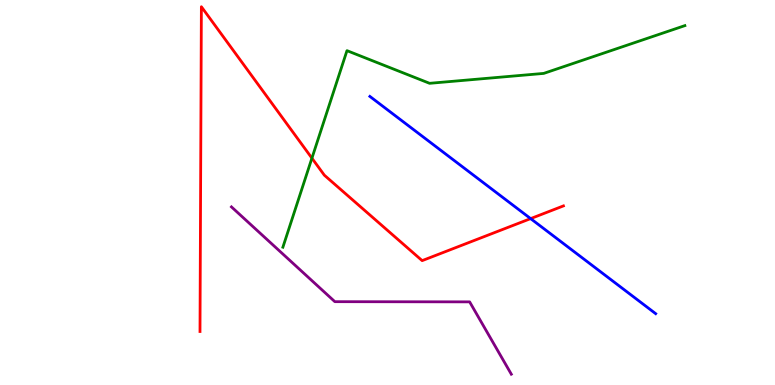[{'lines': ['blue', 'red'], 'intersections': [{'x': 6.85, 'y': 4.32}]}, {'lines': ['green', 'red'], 'intersections': [{'x': 4.02, 'y': 5.89}]}, {'lines': ['purple', 'red'], 'intersections': []}, {'lines': ['blue', 'green'], 'intersections': []}, {'lines': ['blue', 'purple'], 'intersections': []}, {'lines': ['green', 'purple'], 'intersections': []}]